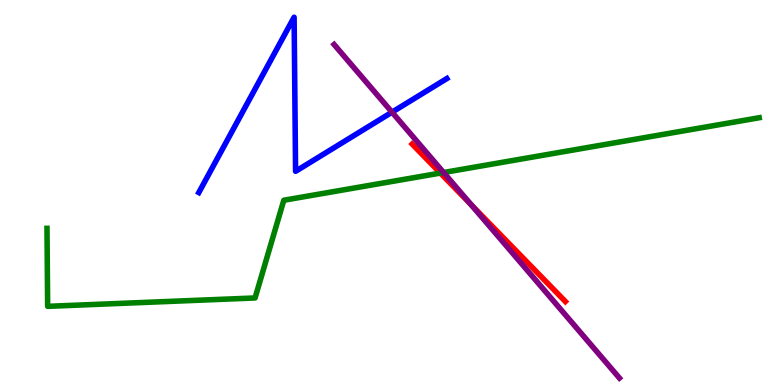[{'lines': ['blue', 'red'], 'intersections': []}, {'lines': ['green', 'red'], 'intersections': [{'x': 5.68, 'y': 5.5}]}, {'lines': ['purple', 'red'], 'intersections': [{'x': 6.08, 'y': 4.69}]}, {'lines': ['blue', 'green'], 'intersections': []}, {'lines': ['blue', 'purple'], 'intersections': [{'x': 5.06, 'y': 7.09}]}, {'lines': ['green', 'purple'], 'intersections': [{'x': 5.72, 'y': 5.52}]}]